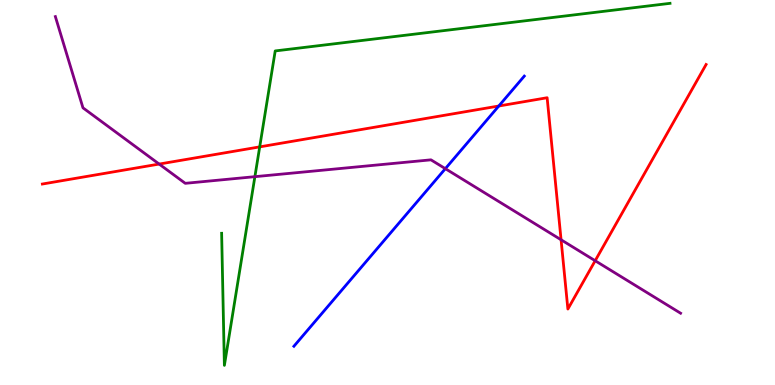[{'lines': ['blue', 'red'], 'intersections': [{'x': 6.44, 'y': 7.25}]}, {'lines': ['green', 'red'], 'intersections': [{'x': 3.35, 'y': 6.19}]}, {'lines': ['purple', 'red'], 'intersections': [{'x': 2.05, 'y': 5.74}, {'x': 7.24, 'y': 3.77}, {'x': 7.68, 'y': 3.23}]}, {'lines': ['blue', 'green'], 'intersections': []}, {'lines': ['blue', 'purple'], 'intersections': [{'x': 5.75, 'y': 5.62}]}, {'lines': ['green', 'purple'], 'intersections': [{'x': 3.29, 'y': 5.41}]}]